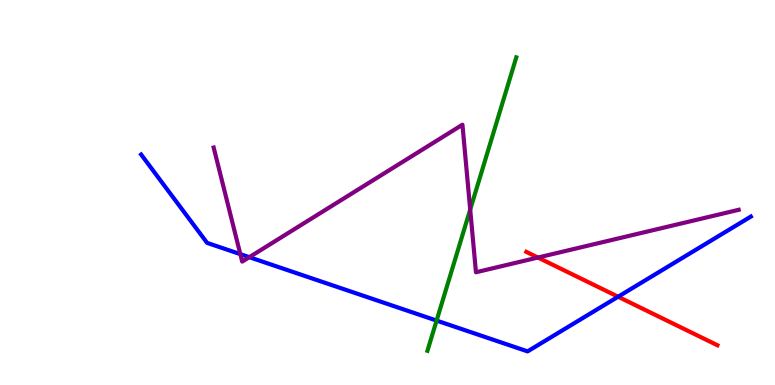[{'lines': ['blue', 'red'], 'intersections': [{'x': 7.98, 'y': 2.29}]}, {'lines': ['green', 'red'], 'intersections': []}, {'lines': ['purple', 'red'], 'intersections': [{'x': 6.94, 'y': 3.31}]}, {'lines': ['blue', 'green'], 'intersections': [{'x': 5.63, 'y': 1.67}]}, {'lines': ['blue', 'purple'], 'intersections': [{'x': 3.1, 'y': 3.4}, {'x': 3.22, 'y': 3.32}]}, {'lines': ['green', 'purple'], 'intersections': [{'x': 6.07, 'y': 4.56}]}]